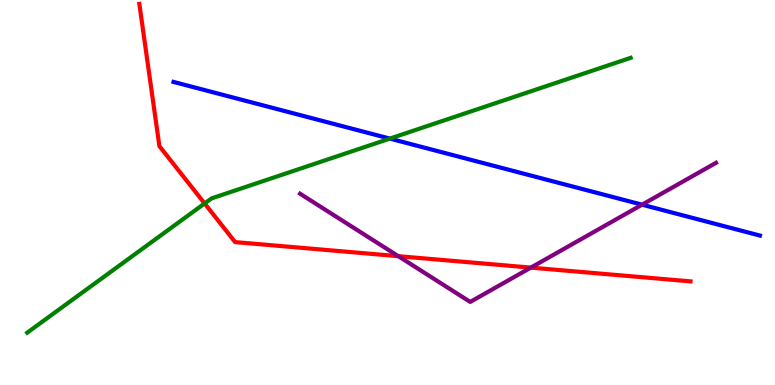[{'lines': ['blue', 'red'], 'intersections': []}, {'lines': ['green', 'red'], 'intersections': [{'x': 2.64, 'y': 4.72}]}, {'lines': ['purple', 'red'], 'intersections': [{'x': 5.14, 'y': 3.35}, {'x': 6.85, 'y': 3.05}]}, {'lines': ['blue', 'green'], 'intersections': [{'x': 5.03, 'y': 6.4}]}, {'lines': ['blue', 'purple'], 'intersections': [{'x': 8.28, 'y': 4.68}]}, {'lines': ['green', 'purple'], 'intersections': []}]